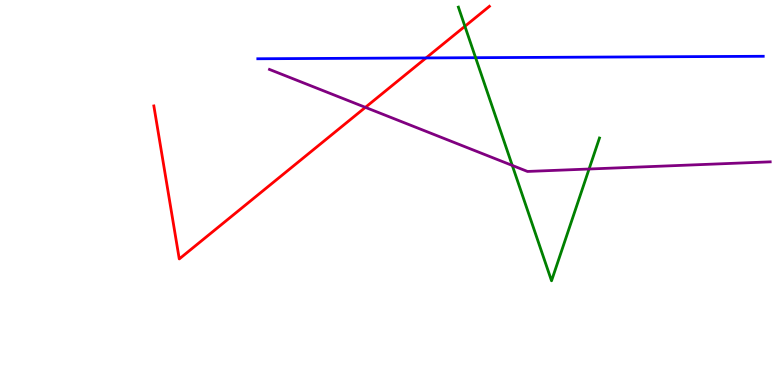[{'lines': ['blue', 'red'], 'intersections': [{'x': 5.5, 'y': 8.5}]}, {'lines': ['green', 'red'], 'intersections': [{'x': 6.0, 'y': 9.32}]}, {'lines': ['purple', 'red'], 'intersections': [{'x': 4.71, 'y': 7.21}]}, {'lines': ['blue', 'green'], 'intersections': [{'x': 6.14, 'y': 8.5}]}, {'lines': ['blue', 'purple'], 'intersections': []}, {'lines': ['green', 'purple'], 'intersections': [{'x': 6.61, 'y': 5.7}, {'x': 7.6, 'y': 5.61}]}]